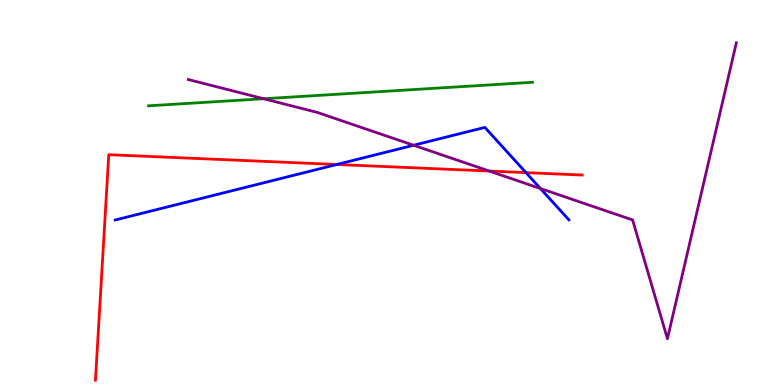[{'lines': ['blue', 'red'], 'intersections': [{'x': 4.35, 'y': 5.73}, {'x': 6.79, 'y': 5.52}]}, {'lines': ['green', 'red'], 'intersections': []}, {'lines': ['purple', 'red'], 'intersections': [{'x': 6.31, 'y': 5.56}]}, {'lines': ['blue', 'green'], 'intersections': []}, {'lines': ['blue', 'purple'], 'intersections': [{'x': 5.34, 'y': 6.23}, {'x': 6.97, 'y': 5.1}]}, {'lines': ['green', 'purple'], 'intersections': [{'x': 3.4, 'y': 7.44}]}]